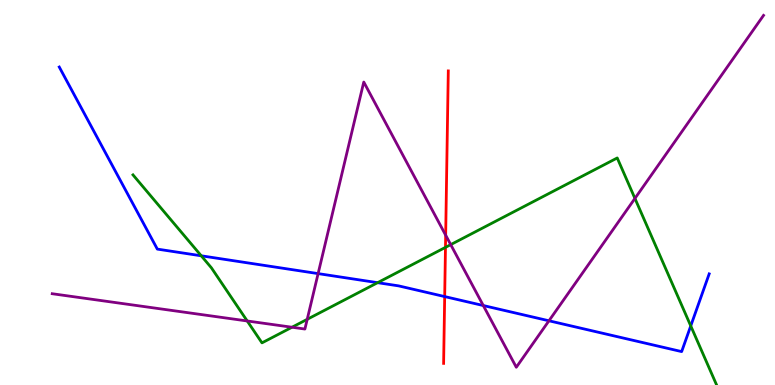[{'lines': ['blue', 'red'], 'intersections': [{'x': 5.74, 'y': 2.3}]}, {'lines': ['green', 'red'], 'intersections': [{'x': 5.75, 'y': 3.58}]}, {'lines': ['purple', 'red'], 'intersections': [{'x': 5.75, 'y': 3.89}]}, {'lines': ['blue', 'green'], 'intersections': [{'x': 2.6, 'y': 3.36}, {'x': 4.87, 'y': 2.66}, {'x': 8.91, 'y': 1.53}]}, {'lines': ['blue', 'purple'], 'intersections': [{'x': 4.1, 'y': 2.89}, {'x': 6.24, 'y': 2.06}, {'x': 7.08, 'y': 1.67}]}, {'lines': ['green', 'purple'], 'intersections': [{'x': 3.19, 'y': 1.66}, {'x': 3.77, 'y': 1.5}, {'x': 3.96, 'y': 1.71}, {'x': 5.82, 'y': 3.65}, {'x': 8.19, 'y': 4.85}]}]